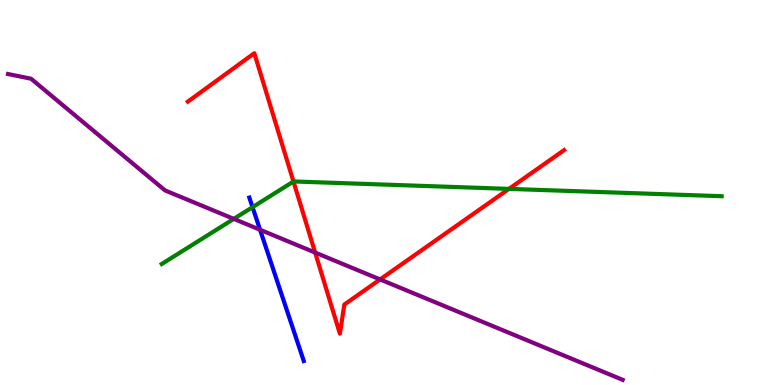[{'lines': ['blue', 'red'], 'intersections': []}, {'lines': ['green', 'red'], 'intersections': [{'x': 3.79, 'y': 5.29}, {'x': 6.57, 'y': 5.09}]}, {'lines': ['purple', 'red'], 'intersections': [{'x': 4.07, 'y': 3.44}, {'x': 4.9, 'y': 2.74}]}, {'lines': ['blue', 'green'], 'intersections': [{'x': 3.26, 'y': 4.62}]}, {'lines': ['blue', 'purple'], 'intersections': [{'x': 3.36, 'y': 4.03}]}, {'lines': ['green', 'purple'], 'intersections': [{'x': 3.02, 'y': 4.31}]}]